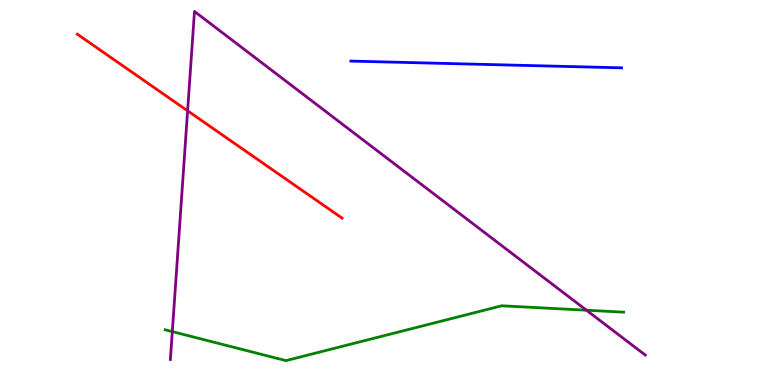[{'lines': ['blue', 'red'], 'intersections': []}, {'lines': ['green', 'red'], 'intersections': []}, {'lines': ['purple', 'red'], 'intersections': [{'x': 2.42, 'y': 7.12}]}, {'lines': ['blue', 'green'], 'intersections': []}, {'lines': ['blue', 'purple'], 'intersections': []}, {'lines': ['green', 'purple'], 'intersections': [{'x': 2.22, 'y': 1.39}, {'x': 7.57, 'y': 1.94}]}]